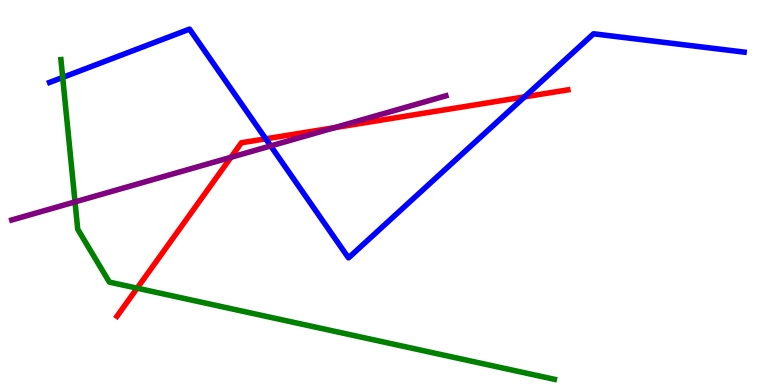[{'lines': ['blue', 'red'], 'intersections': [{'x': 3.43, 'y': 6.39}, {'x': 6.77, 'y': 7.48}]}, {'lines': ['green', 'red'], 'intersections': [{'x': 1.77, 'y': 2.51}]}, {'lines': ['purple', 'red'], 'intersections': [{'x': 2.98, 'y': 5.91}, {'x': 4.32, 'y': 6.68}]}, {'lines': ['blue', 'green'], 'intersections': [{'x': 0.809, 'y': 7.99}]}, {'lines': ['blue', 'purple'], 'intersections': [{'x': 3.49, 'y': 6.21}]}, {'lines': ['green', 'purple'], 'intersections': [{'x': 0.968, 'y': 4.76}]}]